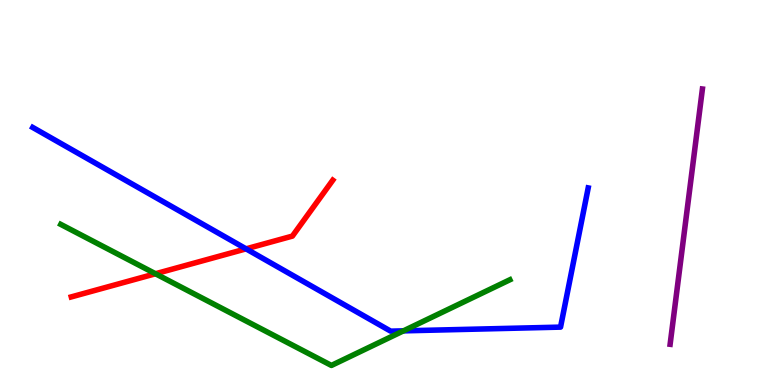[{'lines': ['blue', 'red'], 'intersections': [{'x': 3.17, 'y': 3.54}]}, {'lines': ['green', 'red'], 'intersections': [{'x': 2.01, 'y': 2.89}]}, {'lines': ['purple', 'red'], 'intersections': []}, {'lines': ['blue', 'green'], 'intersections': [{'x': 5.21, 'y': 1.41}]}, {'lines': ['blue', 'purple'], 'intersections': []}, {'lines': ['green', 'purple'], 'intersections': []}]